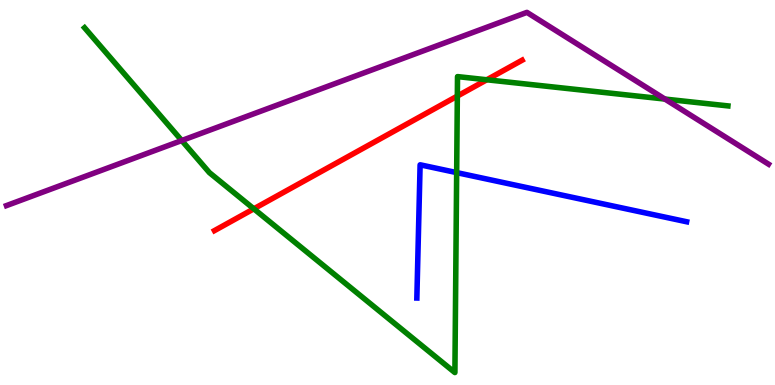[{'lines': ['blue', 'red'], 'intersections': []}, {'lines': ['green', 'red'], 'intersections': [{'x': 3.28, 'y': 4.58}, {'x': 5.9, 'y': 7.5}, {'x': 6.28, 'y': 7.93}]}, {'lines': ['purple', 'red'], 'intersections': []}, {'lines': ['blue', 'green'], 'intersections': [{'x': 5.89, 'y': 5.52}]}, {'lines': ['blue', 'purple'], 'intersections': []}, {'lines': ['green', 'purple'], 'intersections': [{'x': 2.35, 'y': 6.35}, {'x': 8.58, 'y': 7.43}]}]